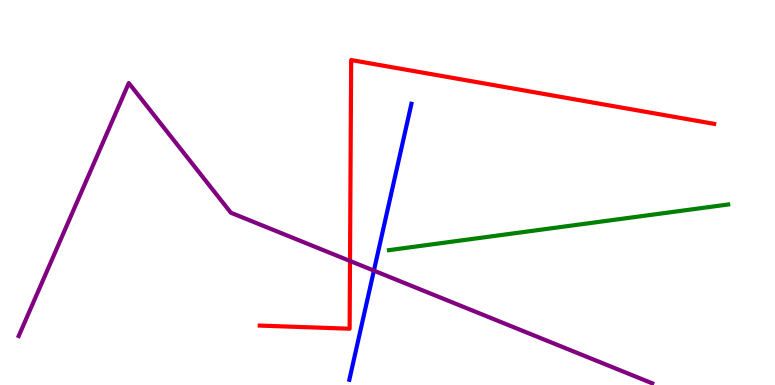[{'lines': ['blue', 'red'], 'intersections': []}, {'lines': ['green', 'red'], 'intersections': []}, {'lines': ['purple', 'red'], 'intersections': [{'x': 4.52, 'y': 3.22}]}, {'lines': ['blue', 'green'], 'intersections': []}, {'lines': ['blue', 'purple'], 'intersections': [{'x': 4.82, 'y': 2.97}]}, {'lines': ['green', 'purple'], 'intersections': []}]